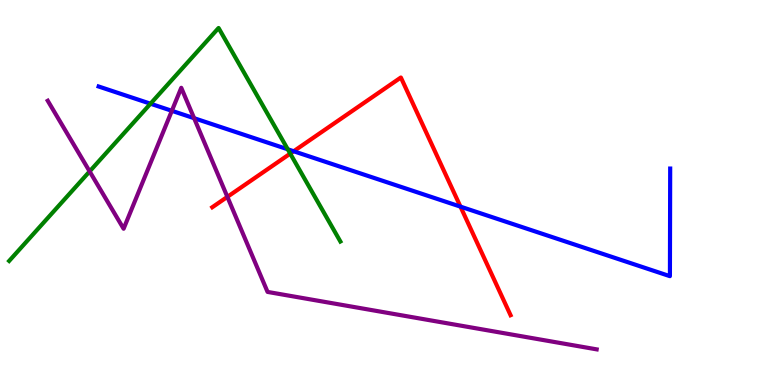[{'lines': ['blue', 'red'], 'intersections': [{'x': 3.79, 'y': 6.07}, {'x': 5.94, 'y': 4.63}]}, {'lines': ['green', 'red'], 'intersections': [{'x': 3.75, 'y': 6.01}]}, {'lines': ['purple', 'red'], 'intersections': [{'x': 2.93, 'y': 4.89}]}, {'lines': ['blue', 'green'], 'intersections': [{'x': 1.94, 'y': 7.31}, {'x': 3.71, 'y': 6.12}]}, {'lines': ['blue', 'purple'], 'intersections': [{'x': 2.22, 'y': 7.12}, {'x': 2.5, 'y': 6.93}]}, {'lines': ['green', 'purple'], 'intersections': [{'x': 1.16, 'y': 5.55}]}]